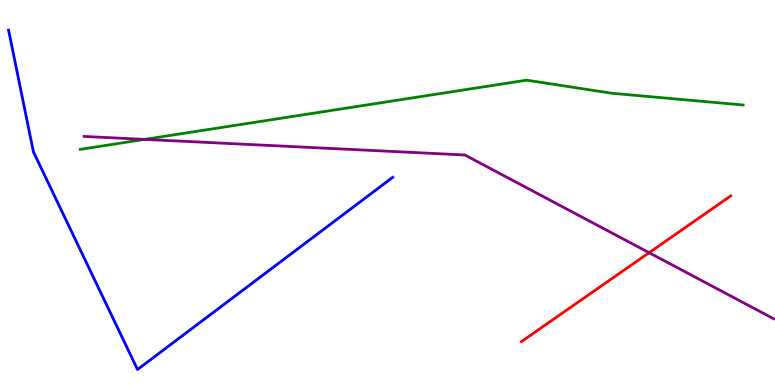[{'lines': ['blue', 'red'], 'intersections': []}, {'lines': ['green', 'red'], 'intersections': []}, {'lines': ['purple', 'red'], 'intersections': [{'x': 8.38, 'y': 3.44}]}, {'lines': ['blue', 'green'], 'intersections': []}, {'lines': ['blue', 'purple'], 'intersections': []}, {'lines': ['green', 'purple'], 'intersections': [{'x': 1.87, 'y': 6.38}]}]